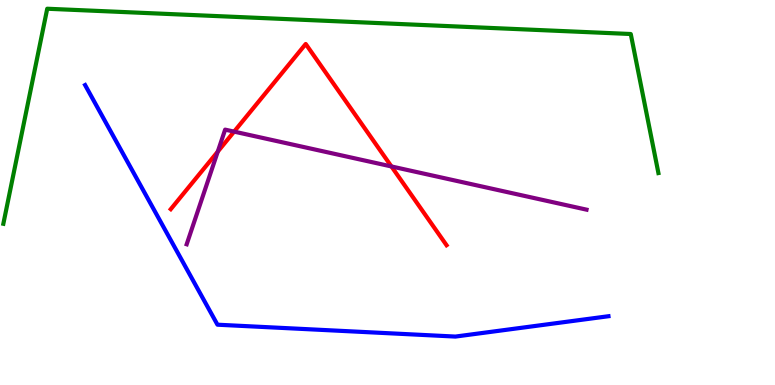[{'lines': ['blue', 'red'], 'intersections': []}, {'lines': ['green', 'red'], 'intersections': []}, {'lines': ['purple', 'red'], 'intersections': [{'x': 2.81, 'y': 6.06}, {'x': 3.02, 'y': 6.58}, {'x': 5.05, 'y': 5.68}]}, {'lines': ['blue', 'green'], 'intersections': []}, {'lines': ['blue', 'purple'], 'intersections': []}, {'lines': ['green', 'purple'], 'intersections': []}]